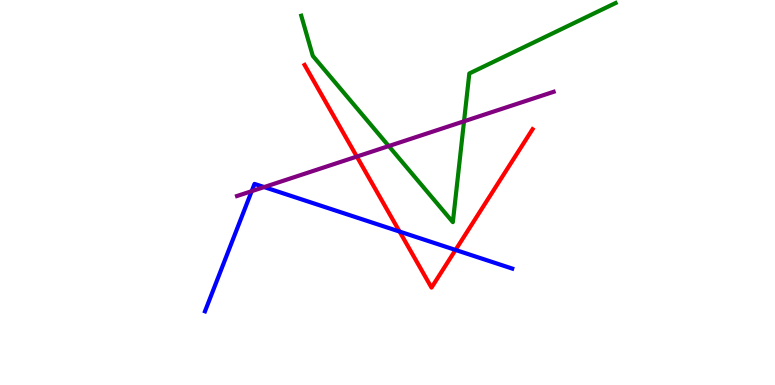[{'lines': ['blue', 'red'], 'intersections': [{'x': 5.16, 'y': 3.99}, {'x': 5.88, 'y': 3.51}]}, {'lines': ['green', 'red'], 'intersections': []}, {'lines': ['purple', 'red'], 'intersections': [{'x': 4.6, 'y': 5.93}]}, {'lines': ['blue', 'green'], 'intersections': []}, {'lines': ['blue', 'purple'], 'intersections': [{'x': 3.25, 'y': 5.03}, {'x': 3.41, 'y': 5.14}]}, {'lines': ['green', 'purple'], 'intersections': [{'x': 5.02, 'y': 6.21}, {'x': 5.99, 'y': 6.85}]}]